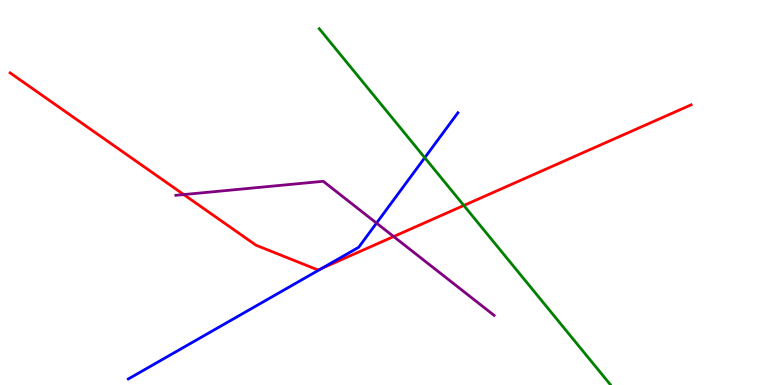[{'lines': ['blue', 'red'], 'intersections': [{'x': 4.16, 'y': 3.03}]}, {'lines': ['green', 'red'], 'intersections': [{'x': 5.98, 'y': 4.66}]}, {'lines': ['purple', 'red'], 'intersections': [{'x': 2.37, 'y': 4.95}, {'x': 5.08, 'y': 3.86}]}, {'lines': ['blue', 'green'], 'intersections': [{'x': 5.48, 'y': 5.9}]}, {'lines': ['blue', 'purple'], 'intersections': [{'x': 4.86, 'y': 4.21}]}, {'lines': ['green', 'purple'], 'intersections': []}]